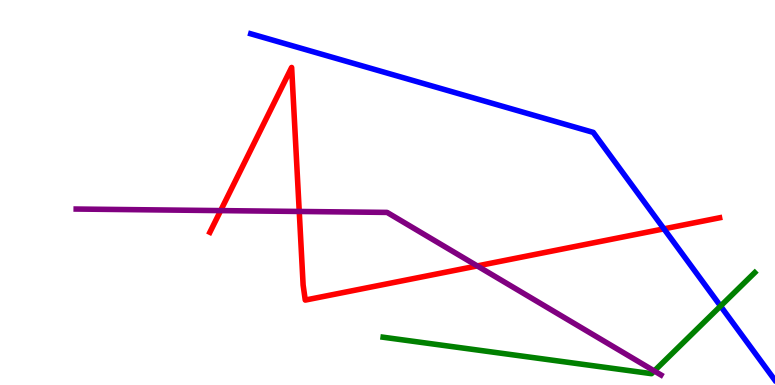[{'lines': ['blue', 'red'], 'intersections': [{'x': 8.57, 'y': 4.06}]}, {'lines': ['green', 'red'], 'intersections': []}, {'lines': ['purple', 'red'], 'intersections': [{'x': 2.85, 'y': 4.53}, {'x': 3.86, 'y': 4.51}, {'x': 6.16, 'y': 3.09}]}, {'lines': ['blue', 'green'], 'intersections': [{'x': 9.3, 'y': 2.05}]}, {'lines': ['blue', 'purple'], 'intersections': []}, {'lines': ['green', 'purple'], 'intersections': [{'x': 8.44, 'y': 0.365}]}]